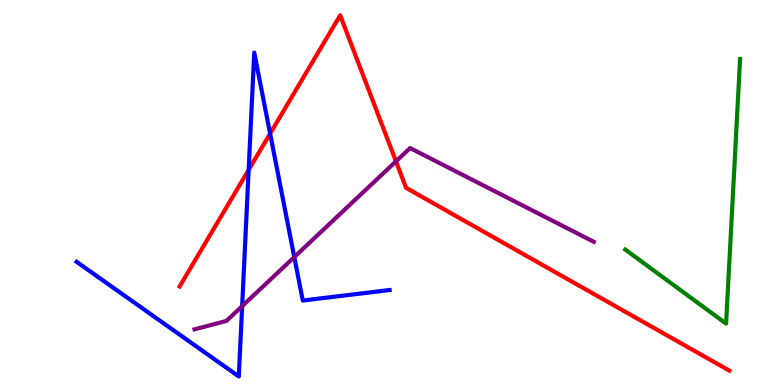[{'lines': ['blue', 'red'], 'intersections': [{'x': 3.21, 'y': 5.59}, {'x': 3.49, 'y': 6.53}]}, {'lines': ['green', 'red'], 'intersections': []}, {'lines': ['purple', 'red'], 'intersections': [{'x': 5.11, 'y': 5.81}]}, {'lines': ['blue', 'green'], 'intersections': []}, {'lines': ['blue', 'purple'], 'intersections': [{'x': 3.12, 'y': 2.05}, {'x': 3.8, 'y': 3.32}]}, {'lines': ['green', 'purple'], 'intersections': []}]